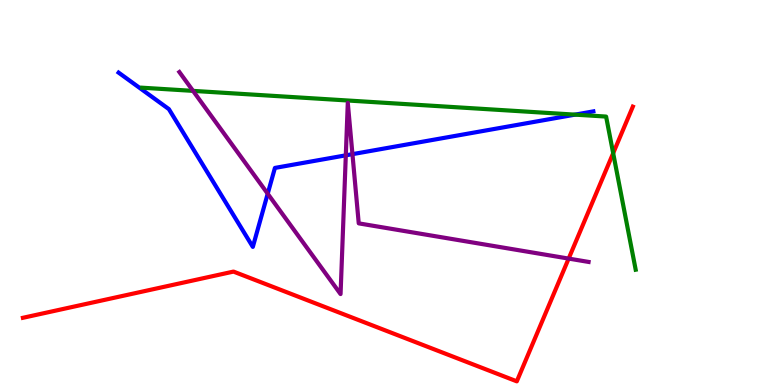[{'lines': ['blue', 'red'], 'intersections': []}, {'lines': ['green', 'red'], 'intersections': [{'x': 7.91, 'y': 6.02}]}, {'lines': ['purple', 'red'], 'intersections': [{'x': 7.34, 'y': 3.28}]}, {'lines': ['blue', 'green'], 'intersections': [{'x': 7.42, 'y': 7.02}]}, {'lines': ['blue', 'purple'], 'intersections': [{'x': 3.45, 'y': 4.97}, {'x': 4.46, 'y': 5.97}, {'x': 4.55, 'y': 6.0}]}, {'lines': ['green', 'purple'], 'intersections': [{'x': 2.49, 'y': 7.64}]}]